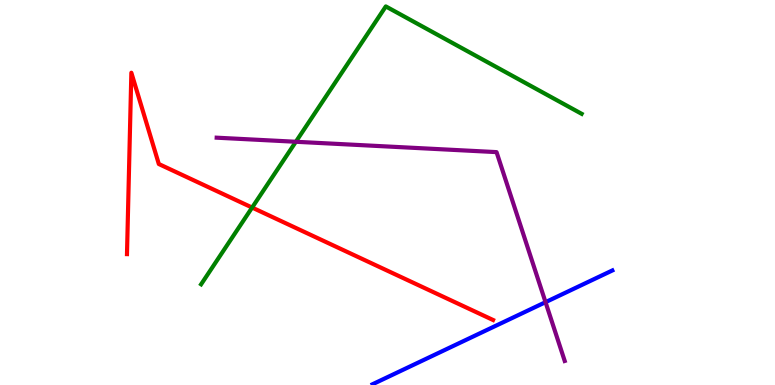[{'lines': ['blue', 'red'], 'intersections': []}, {'lines': ['green', 'red'], 'intersections': [{'x': 3.25, 'y': 4.61}]}, {'lines': ['purple', 'red'], 'intersections': []}, {'lines': ['blue', 'green'], 'intersections': []}, {'lines': ['blue', 'purple'], 'intersections': [{'x': 7.04, 'y': 2.15}]}, {'lines': ['green', 'purple'], 'intersections': [{'x': 3.82, 'y': 6.32}]}]